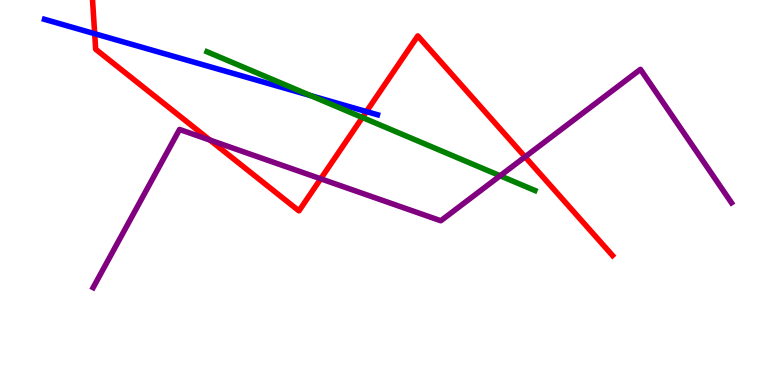[{'lines': ['blue', 'red'], 'intersections': [{'x': 1.22, 'y': 9.12}, {'x': 4.73, 'y': 7.1}]}, {'lines': ['green', 'red'], 'intersections': [{'x': 4.68, 'y': 6.95}]}, {'lines': ['purple', 'red'], 'intersections': [{'x': 2.71, 'y': 6.36}, {'x': 4.14, 'y': 5.36}, {'x': 6.77, 'y': 5.93}]}, {'lines': ['blue', 'green'], 'intersections': [{'x': 4.01, 'y': 7.52}]}, {'lines': ['blue', 'purple'], 'intersections': []}, {'lines': ['green', 'purple'], 'intersections': [{'x': 6.45, 'y': 5.43}]}]